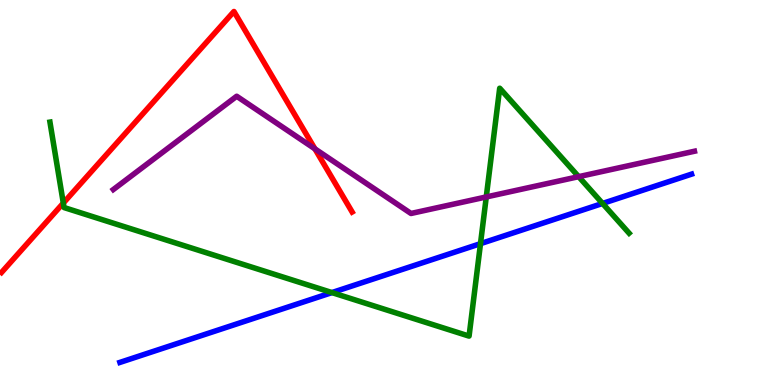[{'lines': ['blue', 'red'], 'intersections': []}, {'lines': ['green', 'red'], 'intersections': [{'x': 0.817, 'y': 4.73}]}, {'lines': ['purple', 'red'], 'intersections': [{'x': 4.06, 'y': 6.13}]}, {'lines': ['blue', 'green'], 'intersections': [{'x': 4.28, 'y': 2.4}, {'x': 6.2, 'y': 3.67}, {'x': 7.78, 'y': 4.72}]}, {'lines': ['blue', 'purple'], 'intersections': []}, {'lines': ['green', 'purple'], 'intersections': [{'x': 6.27, 'y': 4.88}, {'x': 7.47, 'y': 5.41}]}]